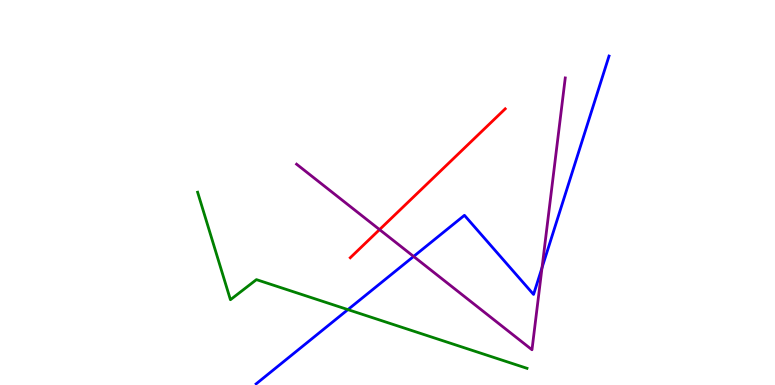[{'lines': ['blue', 'red'], 'intersections': []}, {'lines': ['green', 'red'], 'intersections': []}, {'lines': ['purple', 'red'], 'intersections': [{'x': 4.9, 'y': 4.04}]}, {'lines': ['blue', 'green'], 'intersections': [{'x': 4.49, 'y': 1.96}]}, {'lines': ['blue', 'purple'], 'intersections': [{'x': 5.34, 'y': 3.34}, {'x': 6.99, 'y': 3.05}]}, {'lines': ['green', 'purple'], 'intersections': []}]